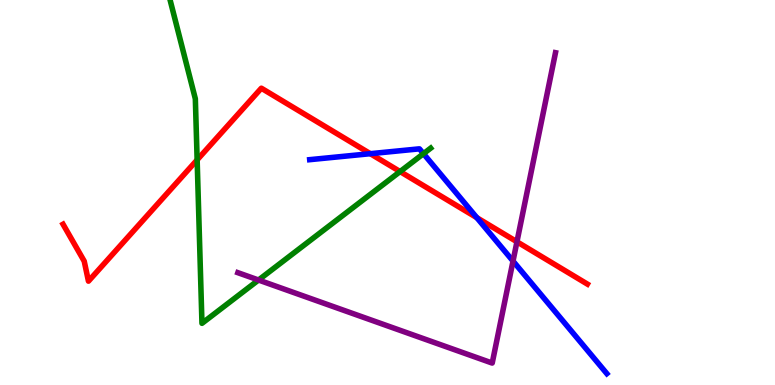[{'lines': ['blue', 'red'], 'intersections': [{'x': 4.78, 'y': 6.01}, {'x': 6.15, 'y': 4.35}]}, {'lines': ['green', 'red'], 'intersections': [{'x': 2.54, 'y': 5.85}, {'x': 5.16, 'y': 5.54}]}, {'lines': ['purple', 'red'], 'intersections': [{'x': 6.67, 'y': 3.72}]}, {'lines': ['blue', 'green'], 'intersections': [{'x': 5.46, 'y': 6.01}]}, {'lines': ['blue', 'purple'], 'intersections': [{'x': 6.62, 'y': 3.22}]}, {'lines': ['green', 'purple'], 'intersections': [{'x': 3.34, 'y': 2.73}]}]